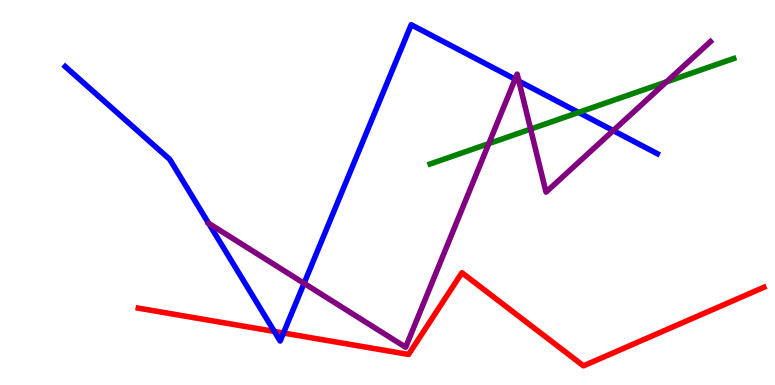[{'lines': ['blue', 'red'], 'intersections': [{'x': 3.54, 'y': 1.39}, {'x': 3.66, 'y': 1.35}]}, {'lines': ['green', 'red'], 'intersections': []}, {'lines': ['purple', 'red'], 'intersections': []}, {'lines': ['blue', 'green'], 'intersections': [{'x': 7.47, 'y': 7.08}]}, {'lines': ['blue', 'purple'], 'intersections': [{'x': 3.92, 'y': 2.64}, {'x': 6.65, 'y': 7.94}, {'x': 6.7, 'y': 7.89}, {'x': 7.91, 'y': 6.61}]}, {'lines': ['green', 'purple'], 'intersections': [{'x': 6.31, 'y': 6.27}, {'x': 6.85, 'y': 6.65}, {'x': 8.6, 'y': 7.87}]}]